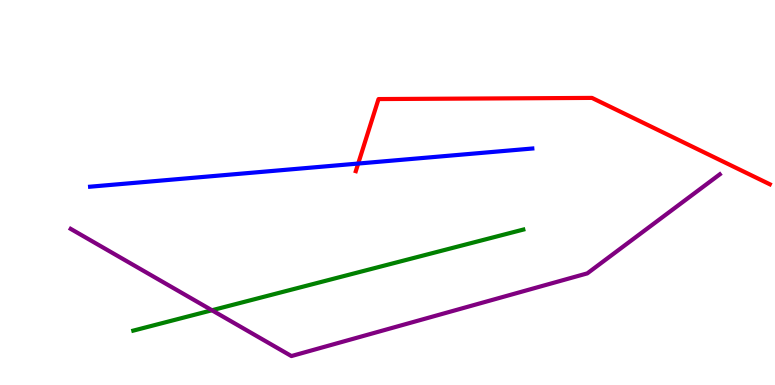[{'lines': ['blue', 'red'], 'intersections': [{'x': 4.62, 'y': 5.75}]}, {'lines': ['green', 'red'], 'intersections': []}, {'lines': ['purple', 'red'], 'intersections': []}, {'lines': ['blue', 'green'], 'intersections': []}, {'lines': ['blue', 'purple'], 'intersections': []}, {'lines': ['green', 'purple'], 'intersections': [{'x': 2.73, 'y': 1.94}]}]